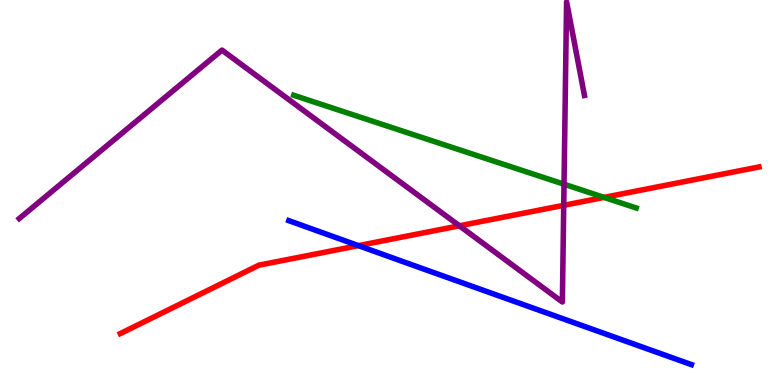[{'lines': ['blue', 'red'], 'intersections': [{'x': 4.62, 'y': 3.62}]}, {'lines': ['green', 'red'], 'intersections': [{'x': 7.79, 'y': 4.87}]}, {'lines': ['purple', 'red'], 'intersections': [{'x': 5.93, 'y': 4.13}, {'x': 7.27, 'y': 4.67}]}, {'lines': ['blue', 'green'], 'intersections': []}, {'lines': ['blue', 'purple'], 'intersections': []}, {'lines': ['green', 'purple'], 'intersections': [{'x': 7.28, 'y': 5.22}]}]